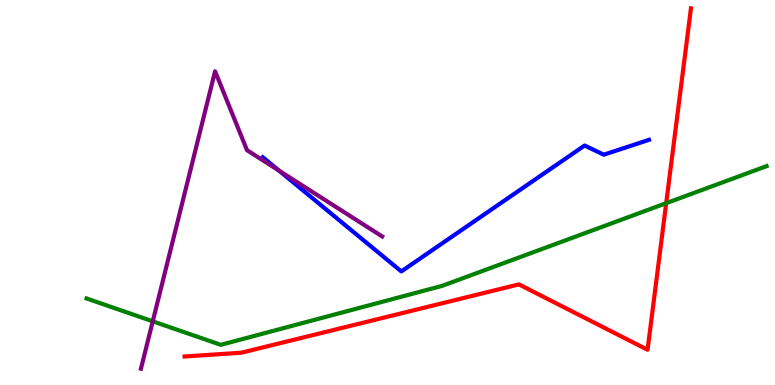[{'lines': ['blue', 'red'], 'intersections': []}, {'lines': ['green', 'red'], 'intersections': [{'x': 8.6, 'y': 4.72}]}, {'lines': ['purple', 'red'], 'intersections': []}, {'lines': ['blue', 'green'], 'intersections': []}, {'lines': ['blue', 'purple'], 'intersections': [{'x': 3.6, 'y': 5.57}]}, {'lines': ['green', 'purple'], 'intersections': [{'x': 1.97, 'y': 1.65}]}]